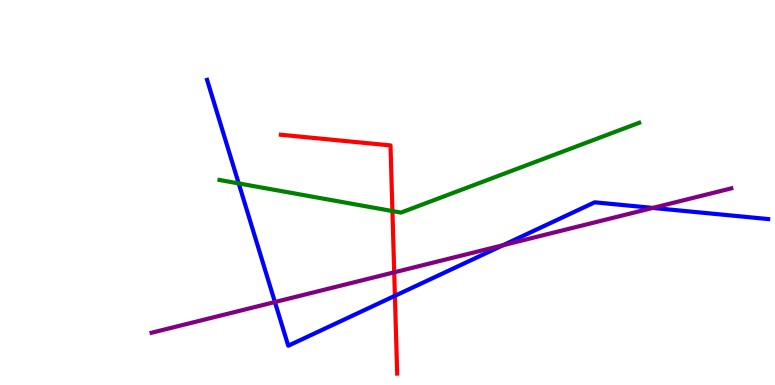[{'lines': ['blue', 'red'], 'intersections': [{'x': 5.1, 'y': 2.32}]}, {'lines': ['green', 'red'], 'intersections': [{'x': 5.06, 'y': 4.52}]}, {'lines': ['purple', 'red'], 'intersections': [{'x': 5.09, 'y': 2.93}]}, {'lines': ['blue', 'green'], 'intersections': [{'x': 3.08, 'y': 5.24}]}, {'lines': ['blue', 'purple'], 'intersections': [{'x': 3.55, 'y': 2.15}, {'x': 6.49, 'y': 3.63}, {'x': 8.42, 'y': 4.6}]}, {'lines': ['green', 'purple'], 'intersections': []}]